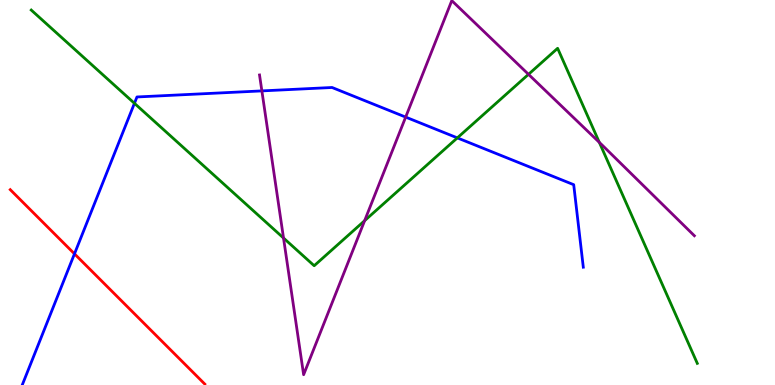[{'lines': ['blue', 'red'], 'intersections': [{'x': 0.961, 'y': 3.41}]}, {'lines': ['green', 'red'], 'intersections': []}, {'lines': ['purple', 'red'], 'intersections': []}, {'lines': ['blue', 'green'], 'intersections': [{'x': 1.73, 'y': 7.32}, {'x': 5.9, 'y': 6.42}]}, {'lines': ['blue', 'purple'], 'intersections': [{'x': 3.38, 'y': 7.64}, {'x': 5.23, 'y': 6.96}]}, {'lines': ['green', 'purple'], 'intersections': [{'x': 3.66, 'y': 3.82}, {'x': 4.71, 'y': 4.27}, {'x': 6.82, 'y': 8.07}, {'x': 7.73, 'y': 6.3}]}]